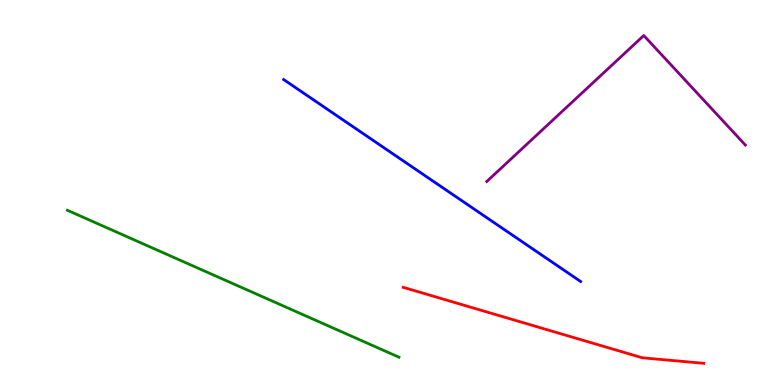[{'lines': ['blue', 'red'], 'intersections': []}, {'lines': ['green', 'red'], 'intersections': []}, {'lines': ['purple', 'red'], 'intersections': []}, {'lines': ['blue', 'green'], 'intersections': []}, {'lines': ['blue', 'purple'], 'intersections': []}, {'lines': ['green', 'purple'], 'intersections': []}]